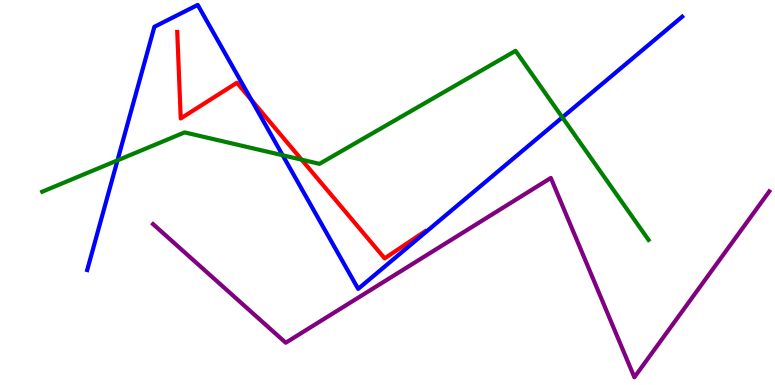[{'lines': ['blue', 'red'], 'intersections': [{'x': 3.24, 'y': 7.4}]}, {'lines': ['green', 'red'], 'intersections': [{'x': 3.89, 'y': 5.85}]}, {'lines': ['purple', 'red'], 'intersections': []}, {'lines': ['blue', 'green'], 'intersections': [{'x': 1.52, 'y': 5.83}, {'x': 3.65, 'y': 5.97}, {'x': 7.26, 'y': 6.95}]}, {'lines': ['blue', 'purple'], 'intersections': []}, {'lines': ['green', 'purple'], 'intersections': []}]